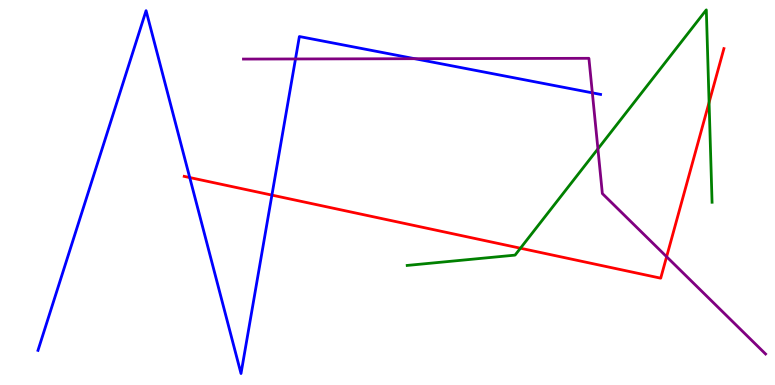[{'lines': ['blue', 'red'], 'intersections': [{'x': 2.45, 'y': 5.39}, {'x': 3.51, 'y': 4.93}]}, {'lines': ['green', 'red'], 'intersections': [{'x': 6.72, 'y': 3.55}, {'x': 9.15, 'y': 7.34}]}, {'lines': ['purple', 'red'], 'intersections': [{'x': 8.6, 'y': 3.33}]}, {'lines': ['blue', 'green'], 'intersections': []}, {'lines': ['blue', 'purple'], 'intersections': [{'x': 3.81, 'y': 8.47}, {'x': 5.35, 'y': 8.48}, {'x': 7.64, 'y': 7.59}]}, {'lines': ['green', 'purple'], 'intersections': [{'x': 7.72, 'y': 6.13}]}]